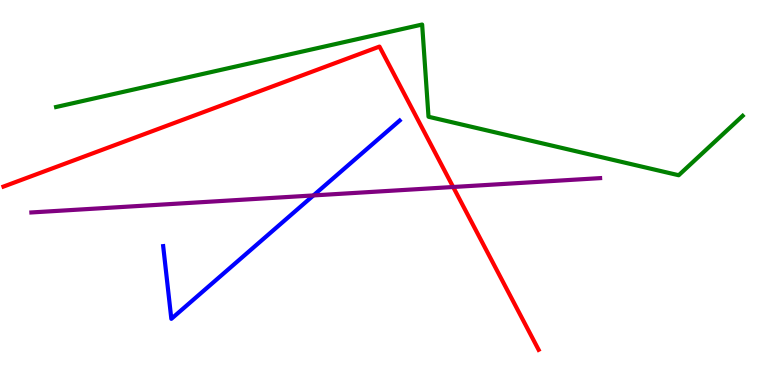[{'lines': ['blue', 'red'], 'intersections': []}, {'lines': ['green', 'red'], 'intersections': []}, {'lines': ['purple', 'red'], 'intersections': [{'x': 5.85, 'y': 5.14}]}, {'lines': ['blue', 'green'], 'intersections': []}, {'lines': ['blue', 'purple'], 'intersections': [{'x': 4.04, 'y': 4.92}]}, {'lines': ['green', 'purple'], 'intersections': []}]